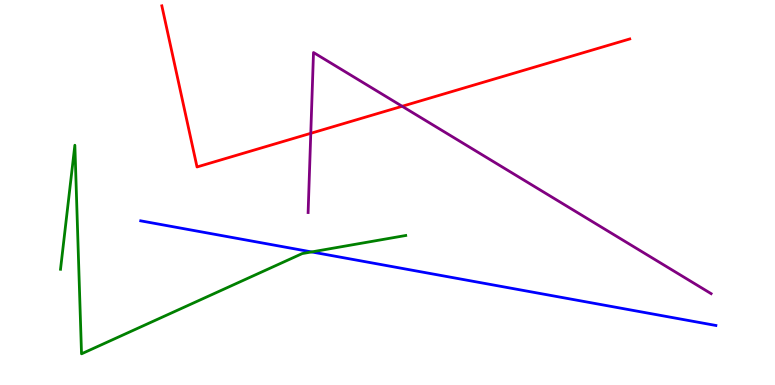[{'lines': ['blue', 'red'], 'intersections': []}, {'lines': ['green', 'red'], 'intersections': []}, {'lines': ['purple', 'red'], 'intersections': [{'x': 4.01, 'y': 6.54}, {'x': 5.19, 'y': 7.24}]}, {'lines': ['blue', 'green'], 'intersections': [{'x': 4.02, 'y': 3.46}]}, {'lines': ['blue', 'purple'], 'intersections': []}, {'lines': ['green', 'purple'], 'intersections': []}]